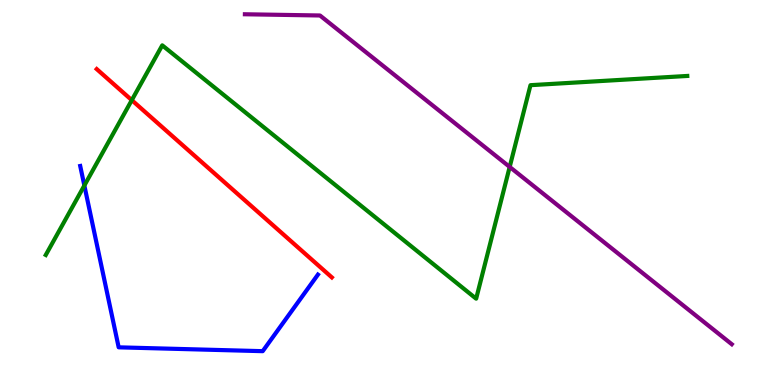[{'lines': ['blue', 'red'], 'intersections': []}, {'lines': ['green', 'red'], 'intersections': [{'x': 1.7, 'y': 7.4}]}, {'lines': ['purple', 'red'], 'intersections': []}, {'lines': ['blue', 'green'], 'intersections': [{'x': 1.09, 'y': 5.18}]}, {'lines': ['blue', 'purple'], 'intersections': []}, {'lines': ['green', 'purple'], 'intersections': [{'x': 6.58, 'y': 5.66}]}]